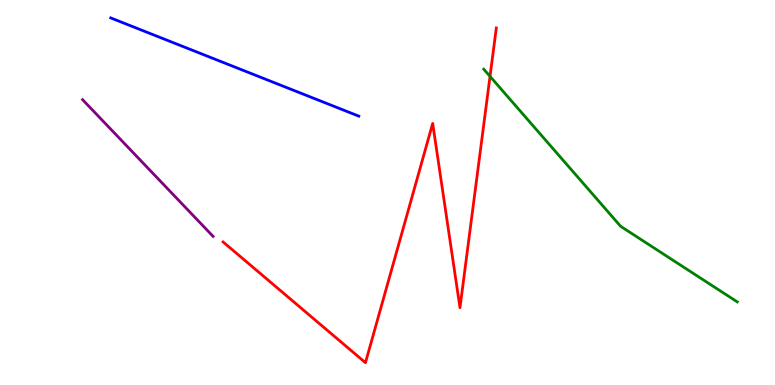[{'lines': ['blue', 'red'], 'intersections': []}, {'lines': ['green', 'red'], 'intersections': [{'x': 6.32, 'y': 8.02}]}, {'lines': ['purple', 'red'], 'intersections': []}, {'lines': ['blue', 'green'], 'intersections': []}, {'lines': ['blue', 'purple'], 'intersections': []}, {'lines': ['green', 'purple'], 'intersections': []}]